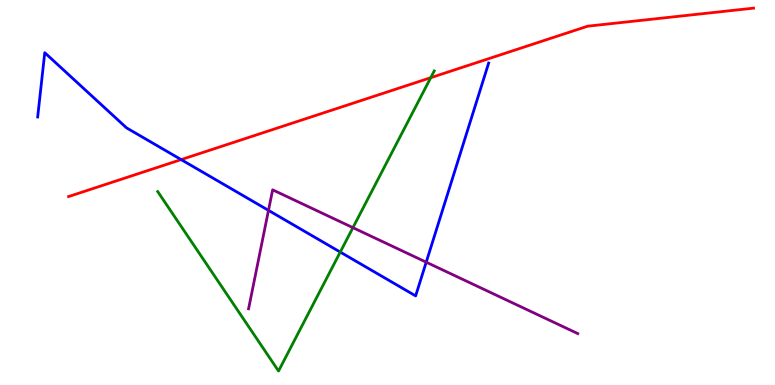[{'lines': ['blue', 'red'], 'intersections': [{'x': 2.34, 'y': 5.85}]}, {'lines': ['green', 'red'], 'intersections': [{'x': 5.56, 'y': 7.98}]}, {'lines': ['purple', 'red'], 'intersections': []}, {'lines': ['blue', 'green'], 'intersections': [{'x': 4.39, 'y': 3.45}]}, {'lines': ['blue', 'purple'], 'intersections': [{'x': 3.46, 'y': 4.54}, {'x': 5.5, 'y': 3.19}]}, {'lines': ['green', 'purple'], 'intersections': [{'x': 4.55, 'y': 4.09}]}]